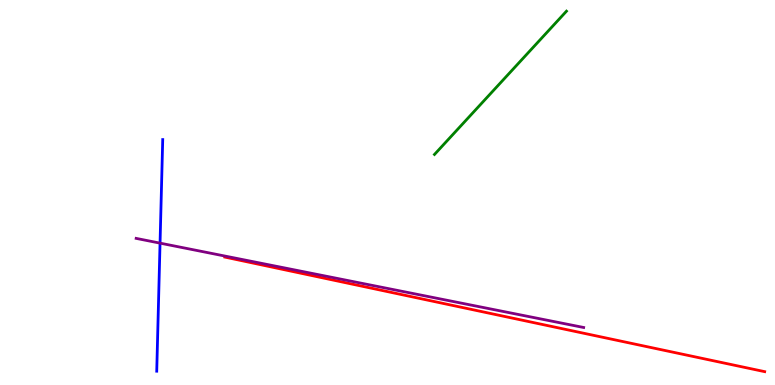[{'lines': ['blue', 'red'], 'intersections': []}, {'lines': ['green', 'red'], 'intersections': []}, {'lines': ['purple', 'red'], 'intersections': []}, {'lines': ['blue', 'green'], 'intersections': []}, {'lines': ['blue', 'purple'], 'intersections': [{'x': 2.07, 'y': 3.68}]}, {'lines': ['green', 'purple'], 'intersections': []}]